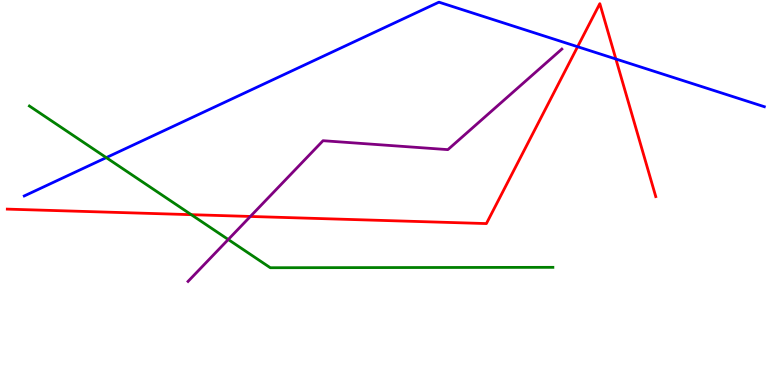[{'lines': ['blue', 'red'], 'intersections': [{'x': 7.45, 'y': 8.79}, {'x': 7.95, 'y': 8.47}]}, {'lines': ['green', 'red'], 'intersections': [{'x': 2.47, 'y': 4.42}]}, {'lines': ['purple', 'red'], 'intersections': [{'x': 3.23, 'y': 4.38}]}, {'lines': ['blue', 'green'], 'intersections': [{'x': 1.37, 'y': 5.91}]}, {'lines': ['blue', 'purple'], 'intersections': []}, {'lines': ['green', 'purple'], 'intersections': [{'x': 2.95, 'y': 3.78}]}]